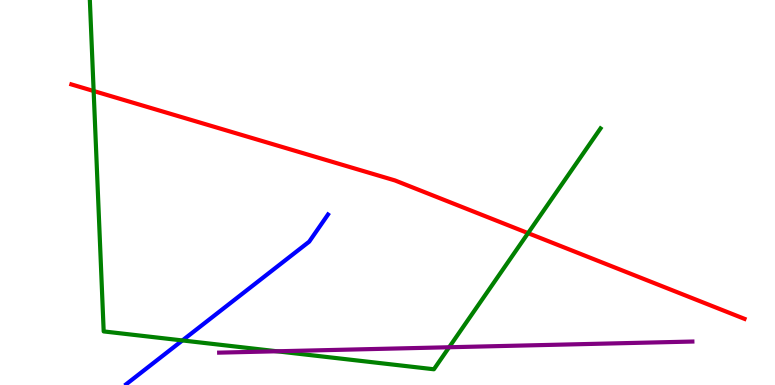[{'lines': ['blue', 'red'], 'intersections': []}, {'lines': ['green', 'red'], 'intersections': [{'x': 1.21, 'y': 7.64}, {'x': 6.81, 'y': 3.94}]}, {'lines': ['purple', 'red'], 'intersections': []}, {'lines': ['blue', 'green'], 'intersections': [{'x': 2.35, 'y': 1.16}]}, {'lines': ['blue', 'purple'], 'intersections': []}, {'lines': ['green', 'purple'], 'intersections': [{'x': 3.57, 'y': 0.876}, {'x': 5.8, 'y': 0.981}]}]